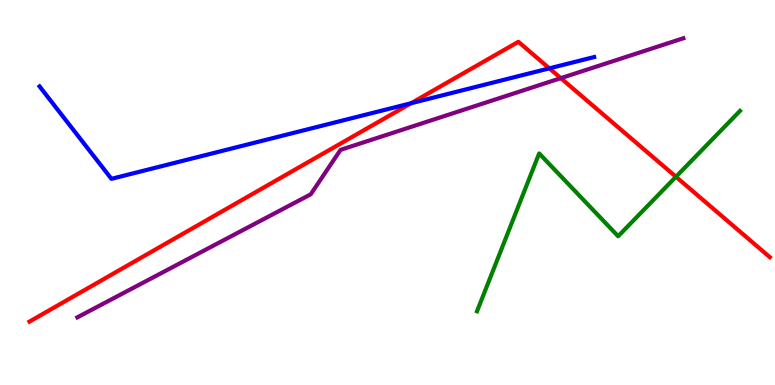[{'lines': ['blue', 'red'], 'intersections': [{'x': 5.3, 'y': 7.32}, {'x': 7.09, 'y': 8.22}]}, {'lines': ['green', 'red'], 'intersections': [{'x': 8.72, 'y': 5.41}]}, {'lines': ['purple', 'red'], 'intersections': [{'x': 7.24, 'y': 7.97}]}, {'lines': ['blue', 'green'], 'intersections': []}, {'lines': ['blue', 'purple'], 'intersections': []}, {'lines': ['green', 'purple'], 'intersections': []}]